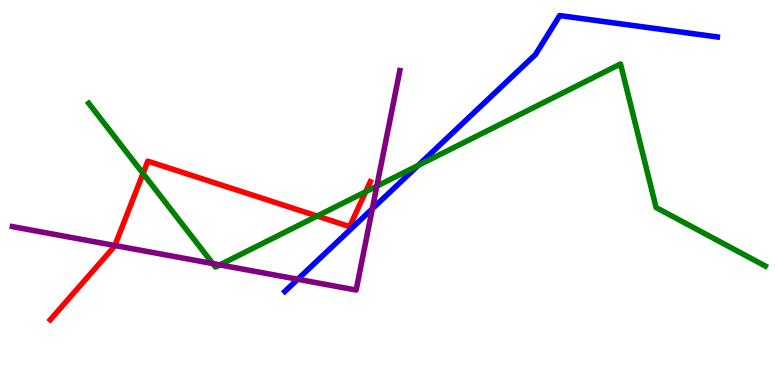[{'lines': ['blue', 'red'], 'intersections': []}, {'lines': ['green', 'red'], 'intersections': [{'x': 1.85, 'y': 5.49}, {'x': 4.09, 'y': 4.39}, {'x': 4.72, 'y': 5.02}]}, {'lines': ['purple', 'red'], 'intersections': [{'x': 1.48, 'y': 3.62}]}, {'lines': ['blue', 'green'], 'intersections': [{'x': 5.4, 'y': 5.7}]}, {'lines': ['blue', 'purple'], 'intersections': [{'x': 3.84, 'y': 2.75}, {'x': 4.8, 'y': 4.58}]}, {'lines': ['green', 'purple'], 'intersections': [{'x': 2.75, 'y': 3.15}, {'x': 2.84, 'y': 3.12}, {'x': 4.86, 'y': 5.16}]}]